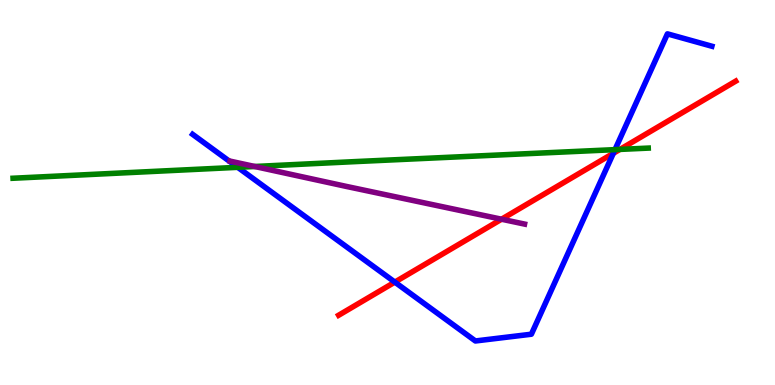[{'lines': ['blue', 'red'], 'intersections': [{'x': 5.09, 'y': 2.67}, {'x': 7.91, 'y': 6.02}]}, {'lines': ['green', 'red'], 'intersections': [{'x': 8.0, 'y': 6.12}]}, {'lines': ['purple', 'red'], 'intersections': [{'x': 6.47, 'y': 4.31}]}, {'lines': ['blue', 'green'], 'intersections': [{'x': 3.07, 'y': 5.65}, {'x': 7.94, 'y': 6.11}]}, {'lines': ['blue', 'purple'], 'intersections': []}, {'lines': ['green', 'purple'], 'intersections': [{'x': 3.29, 'y': 5.68}]}]